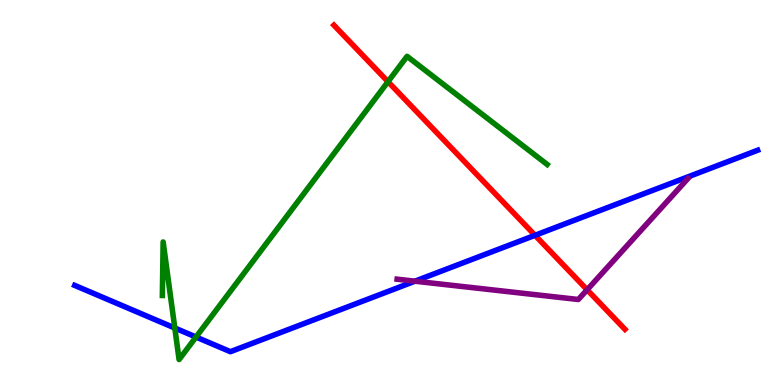[{'lines': ['blue', 'red'], 'intersections': [{'x': 6.9, 'y': 3.89}]}, {'lines': ['green', 'red'], 'intersections': [{'x': 5.01, 'y': 7.88}]}, {'lines': ['purple', 'red'], 'intersections': [{'x': 7.58, 'y': 2.47}]}, {'lines': ['blue', 'green'], 'intersections': [{'x': 2.26, 'y': 1.48}, {'x': 2.53, 'y': 1.25}]}, {'lines': ['blue', 'purple'], 'intersections': [{'x': 5.35, 'y': 2.7}]}, {'lines': ['green', 'purple'], 'intersections': []}]